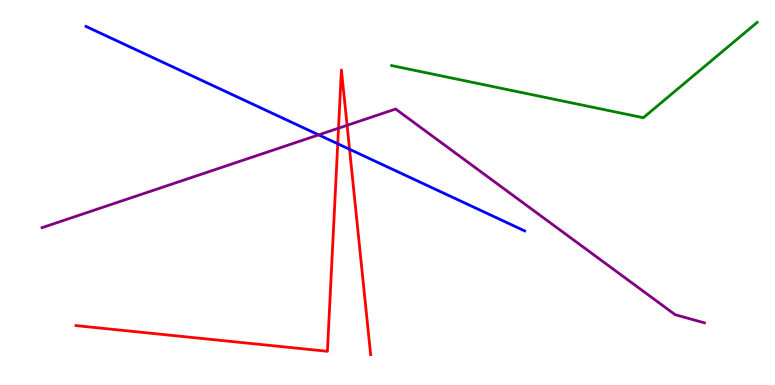[{'lines': ['blue', 'red'], 'intersections': [{'x': 4.36, 'y': 6.27}, {'x': 4.51, 'y': 6.12}]}, {'lines': ['green', 'red'], 'intersections': []}, {'lines': ['purple', 'red'], 'intersections': [{'x': 4.37, 'y': 6.67}, {'x': 4.48, 'y': 6.74}]}, {'lines': ['blue', 'green'], 'intersections': []}, {'lines': ['blue', 'purple'], 'intersections': [{'x': 4.11, 'y': 6.5}]}, {'lines': ['green', 'purple'], 'intersections': []}]